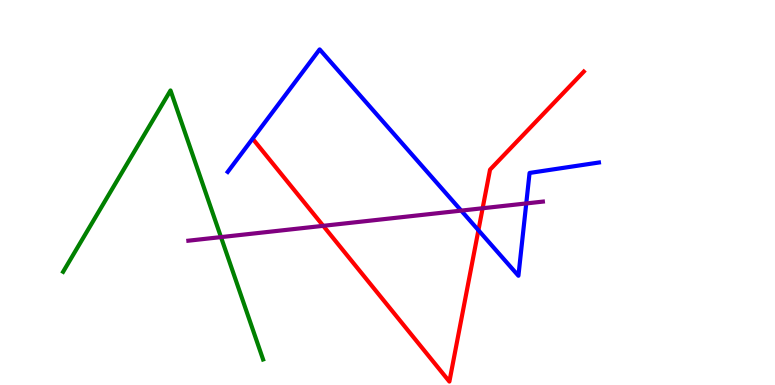[{'lines': ['blue', 'red'], 'intersections': [{'x': 6.17, 'y': 4.02}]}, {'lines': ['green', 'red'], 'intersections': []}, {'lines': ['purple', 'red'], 'intersections': [{'x': 4.17, 'y': 4.13}, {'x': 6.23, 'y': 4.59}]}, {'lines': ['blue', 'green'], 'intersections': []}, {'lines': ['blue', 'purple'], 'intersections': [{'x': 5.95, 'y': 4.53}, {'x': 6.79, 'y': 4.72}]}, {'lines': ['green', 'purple'], 'intersections': [{'x': 2.85, 'y': 3.84}]}]